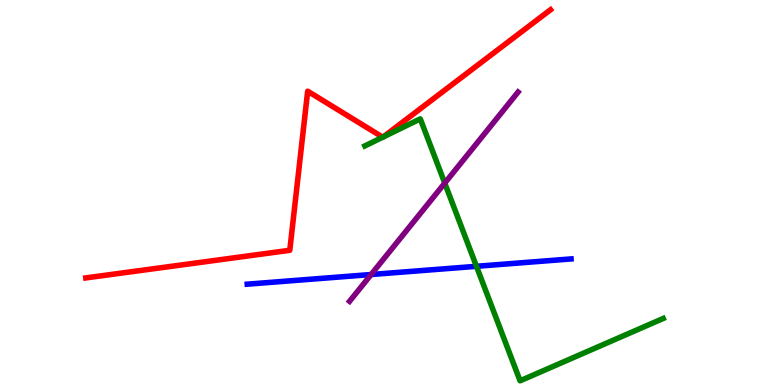[{'lines': ['blue', 'red'], 'intersections': []}, {'lines': ['green', 'red'], 'intersections': [{'x': 4.94, 'y': 6.44}, {'x': 4.94, 'y': 6.44}]}, {'lines': ['purple', 'red'], 'intersections': []}, {'lines': ['blue', 'green'], 'intersections': [{'x': 6.15, 'y': 3.08}]}, {'lines': ['blue', 'purple'], 'intersections': [{'x': 4.79, 'y': 2.87}]}, {'lines': ['green', 'purple'], 'intersections': [{'x': 5.74, 'y': 5.24}]}]